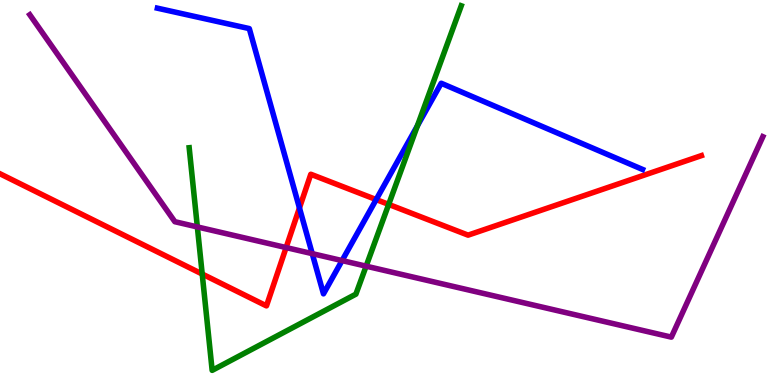[{'lines': ['blue', 'red'], 'intersections': [{'x': 3.86, 'y': 4.6}, {'x': 4.85, 'y': 4.82}]}, {'lines': ['green', 'red'], 'intersections': [{'x': 2.61, 'y': 2.88}, {'x': 5.02, 'y': 4.69}]}, {'lines': ['purple', 'red'], 'intersections': [{'x': 3.69, 'y': 3.57}]}, {'lines': ['blue', 'green'], 'intersections': [{'x': 5.39, 'y': 6.73}]}, {'lines': ['blue', 'purple'], 'intersections': [{'x': 4.03, 'y': 3.41}, {'x': 4.41, 'y': 3.23}]}, {'lines': ['green', 'purple'], 'intersections': [{'x': 2.55, 'y': 4.11}, {'x': 4.72, 'y': 3.09}]}]